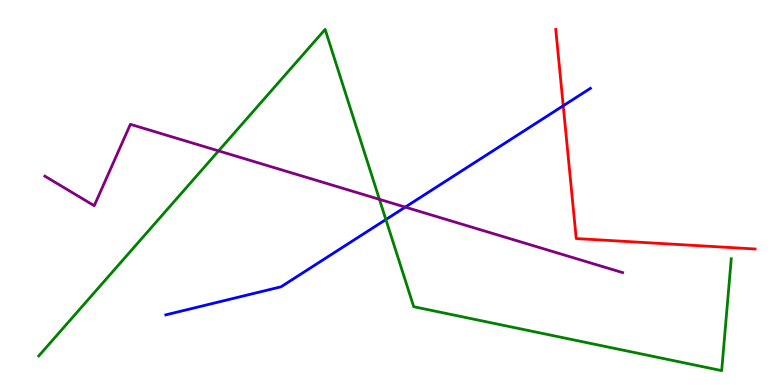[{'lines': ['blue', 'red'], 'intersections': [{'x': 7.27, 'y': 7.25}]}, {'lines': ['green', 'red'], 'intersections': []}, {'lines': ['purple', 'red'], 'intersections': []}, {'lines': ['blue', 'green'], 'intersections': [{'x': 4.98, 'y': 4.3}]}, {'lines': ['blue', 'purple'], 'intersections': [{'x': 5.23, 'y': 4.62}]}, {'lines': ['green', 'purple'], 'intersections': [{'x': 2.82, 'y': 6.08}, {'x': 4.9, 'y': 4.82}]}]